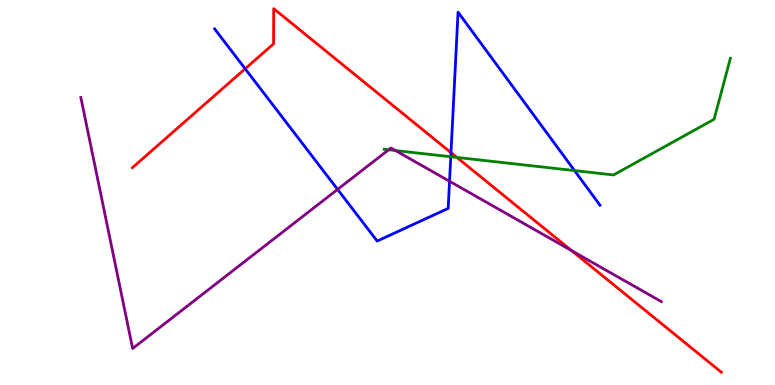[{'lines': ['blue', 'red'], 'intersections': [{'x': 3.16, 'y': 8.21}, {'x': 5.82, 'y': 6.04}]}, {'lines': ['green', 'red'], 'intersections': [{'x': 5.9, 'y': 5.91}]}, {'lines': ['purple', 'red'], 'intersections': [{'x': 7.38, 'y': 3.49}]}, {'lines': ['blue', 'green'], 'intersections': [{'x': 5.82, 'y': 5.93}, {'x': 7.41, 'y': 5.57}]}, {'lines': ['blue', 'purple'], 'intersections': [{'x': 4.36, 'y': 5.08}, {'x': 5.8, 'y': 5.29}]}, {'lines': ['green', 'purple'], 'intersections': [{'x': 5.01, 'y': 6.11}, {'x': 5.1, 'y': 6.09}]}]